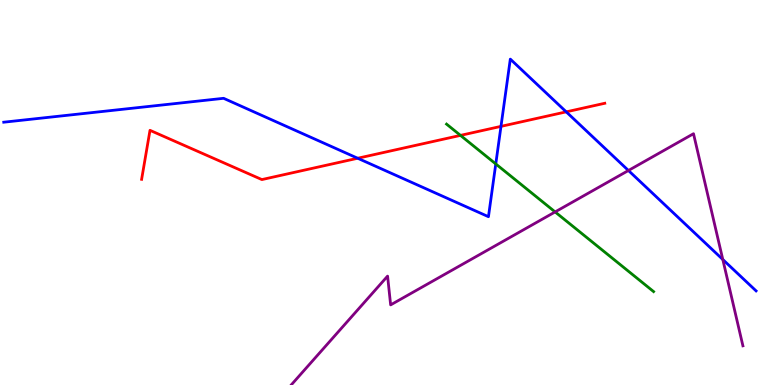[{'lines': ['blue', 'red'], 'intersections': [{'x': 4.62, 'y': 5.89}, {'x': 6.46, 'y': 6.72}, {'x': 7.31, 'y': 7.09}]}, {'lines': ['green', 'red'], 'intersections': [{'x': 5.94, 'y': 6.48}]}, {'lines': ['purple', 'red'], 'intersections': []}, {'lines': ['blue', 'green'], 'intersections': [{'x': 6.4, 'y': 5.74}]}, {'lines': ['blue', 'purple'], 'intersections': [{'x': 8.11, 'y': 5.57}, {'x': 9.33, 'y': 3.26}]}, {'lines': ['green', 'purple'], 'intersections': [{'x': 7.16, 'y': 4.5}]}]